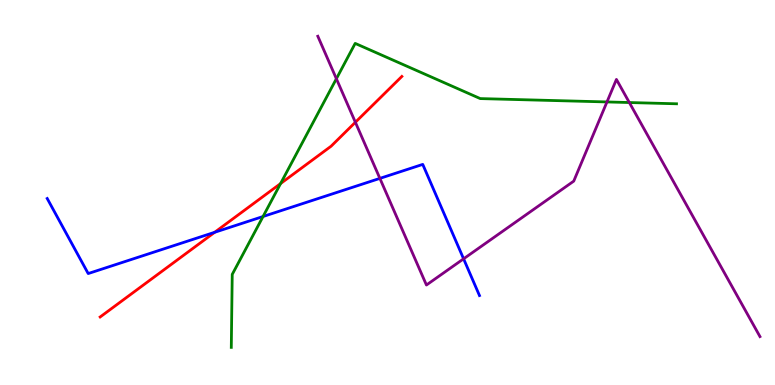[{'lines': ['blue', 'red'], 'intersections': [{'x': 2.77, 'y': 3.97}]}, {'lines': ['green', 'red'], 'intersections': [{'x': 3.62, 'y': 5.23}]}, {'lines': ['purple', 'red'], 'intersections': [{'x': 4.59, 'y': 6.82}]}, {'lines': ['blue', 'green'], 'intersections': [{'x': 3.39, 'y': 4.38}]}, {'lines': ['blue', 'purple'], 'intersections': [{'x': 4.9, 'y': 5.37}, {'x': 5.98, 'y': 3.28}]}, {'lines': ['green', 'purple'], 'intersections': [{'x': 4.34, 'y': 7.95}, {'x': 7.83, 'y': 7.35}, {'x': 8.12, 'y': 7.34}]}]